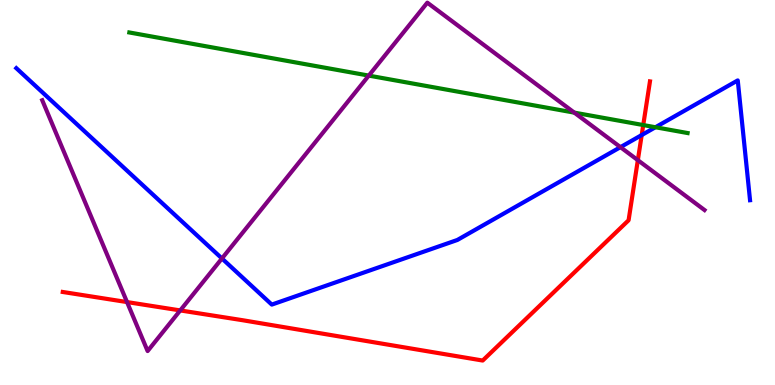[{'lines': ['blue', 'red'], 'intersections': [{'x': 8.28, 'y': 6.49}]}, {'lines': ['green', 'red'], 'intersections': [{'x': 8.3, 'y': 6.75}]}, {'lines': ['purple', 'red'], 'intersections': [{'x': 1.64, 'y': 2.15}, {'x': 2.33, 'y': 1.94}, {'x': 8.23, 'y': 5.84}]}, {'lines': ['blue', 'green'], 'intersections': [{'x': 8.46, 'y': 6.69}]}, {'lines': ['blue', 'purple'], 'intersections': [{'x': 2.86, 'y': 3.29}, {'x': 8.01, 'y': 6.18}]}, {'lines': ['green', 'purple'], 'intersections': [{'x': 4.76, 'y': 8.04}, {'x': 7.41, 'y': 7.07}]}]